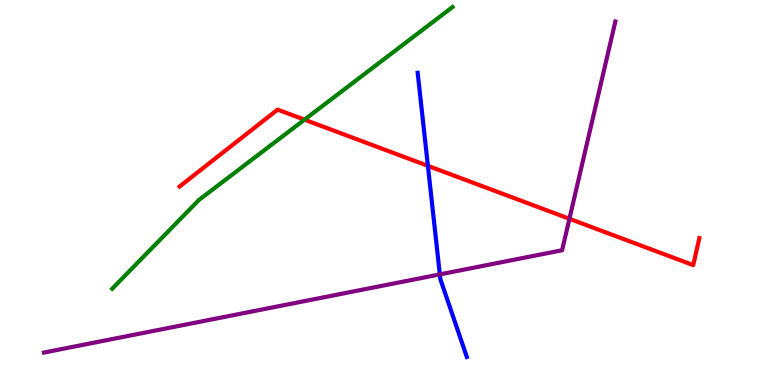[{'lines': ['blue', 'red'], 'intersections': [{'x': 5.52, 'y': 5.69}]}, {'lines': ['green', 'red'], 'intersections': [{'x': 3.93, 'y': 6.89}]}, {'lines': ['purple', 'red'], 'intersections': [{'x': 7.35, 'y': 4.32}]}, {'lines': ['blue', 'green'], 'intersections': []}, {'lines': ['blue', 'purple'], 'intersections': [{'x': 5.68, 'y': 2.87}]}, {'lines': ['green', 'purple'], 'intersections': []}]